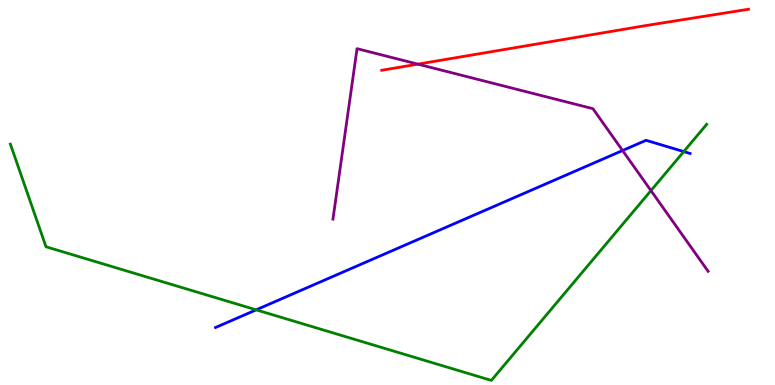[{'lines': ['blue', 'red'], 'intersections': []}, {'lines': ['green', 'red'], 'intersections': []}, {'lines': ['purple', 'red'], 'intersections': [{'x': 5.39, 'y': 8.33}]}, {'lines': ['blue', 'green'], 'intersections': [{'x': 3.31, 'y': 1.95}, {'x': 8.82, 'y': 6.06}]}, {'lines': ['blue', 'purple'], 'intersections': [{'x': 8.03, 'y': 6.09}]}, {'lines': ['green', 'purple'], 'intersections': [{'x': 8.4, 'y': 5.05}]}]